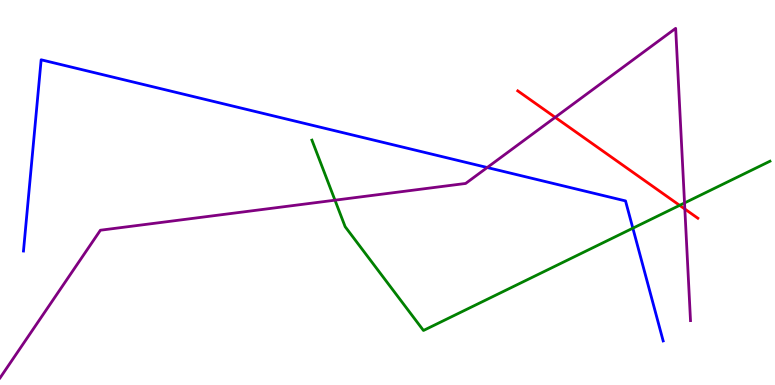[{'lines': ['blue', 'red'], 'intersections': []}, {'lines': ['green', 'red'], 'intersections': [{'x': 8.77, 'y': 4.67}]}, {'lines': ['purple', 'red'], 'intersections': [{'x': 7.16, 'y': 6.95}, {'x': 8.84, 'y': 4.57}]}, {'lines': ['blue', 'green'], 'intersections': [{'x': 8.17, 'y': 4.07}]}, {'lines': ['blue', 'purple'], 'intersections': [{'x': 6.29, 'y': 5.65}]}, {'lines': ['green', 'purple'], 'intersections': [{'x': 4.32, 'y': 4.8}, {'x': 8.83, 'y': 4.73}]}]